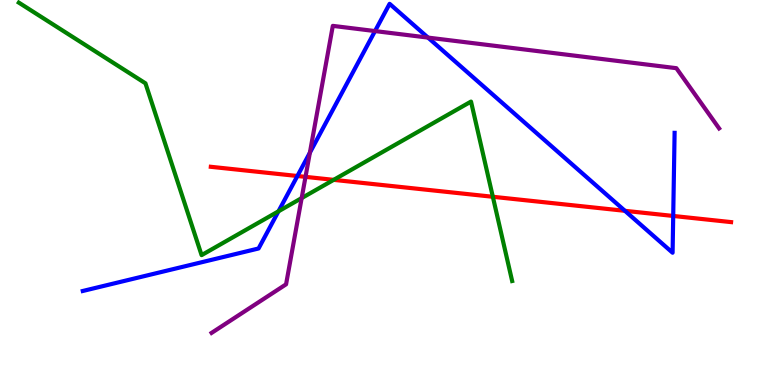[{'lines': ['blue', 'red'], 'intersections': [{'x': 3.84, 'y': 5.43}, {'x': 8.06, 'y': 4.52}, {'x': 8.69, 'y': 4.39}]}, {'lines': ['green', 'red'], 'intersections': [{'x': 4.31, 'y': 5.33}, {'x': 6.36, 'y': 4.89}]}, {'lines': ['purple', 'red'], 'intersections': [{'x': 3.94, 'y': 5.41}]}, {'lines': ['blue', 'green'], 'intersections': [{'x': 3.59, 'y': 4.51}]}, {'lines': ['blue', 'purple'], 'intersections': [{'x': 4.0, 'y': 6.03}, {'x': 4.84, 'y': 9.19}, {'x': 5.52, 'y': 9.02}]}, {'lines': ['green', 'purple'], 'intersections': [{'x': 3.89, 'y': 4.85}]}]